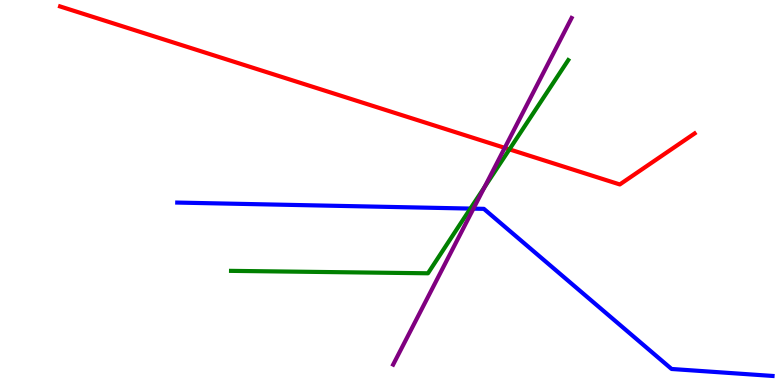[{'lines': ['blue', 'red'], 'intersections': []}, {'lines': ['green', 'red'], 'intersections': [{'x': 6.57, 'y': 6.12}]}, {'lines': ['purple', 'red'], 'intersections': [{'x': 6.51, 'y': 6.16}]}, {'lines': ['blue', 'green'], 'intersections': [{'x': 6.07, 'y': 4.58}]}, {'lines': ['blue', 'purple'], 'intersections': [{'x': 6.11, 'y': 4.58}]}, {'lines': ['green', 'purple'], 'intersections': [{'x': 6.25, 'y': 5.14}]}]